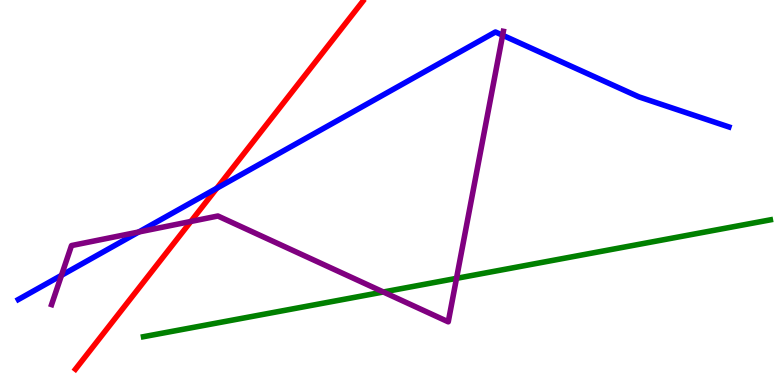[{'lines': ['blue', 'red'], 'intersections': [{'x': 2.8, 'y': 5.11}]}, {'lines': ['green', 'red'], 'intersections': []}, {'lines': ['purple', 'red'], 'intersections': [{'x': 2.46, 'y': 4.25}]}, {'lines': ['blue', 'green'], 'intersections': []}, {'lines': ['blue', 'purple'], 'intersections': [{'x': 0.793, 'y': 2.85}, {'x': 1.79, 'y': 3.97}, {'x': 6.49, 'y': 9.08}]}, {'lines': ['green', 'purple'], 'intersections': [{'x': 4.95, 'y': 2.42}, {'x': 5.89, 'y': 2.77}]}]